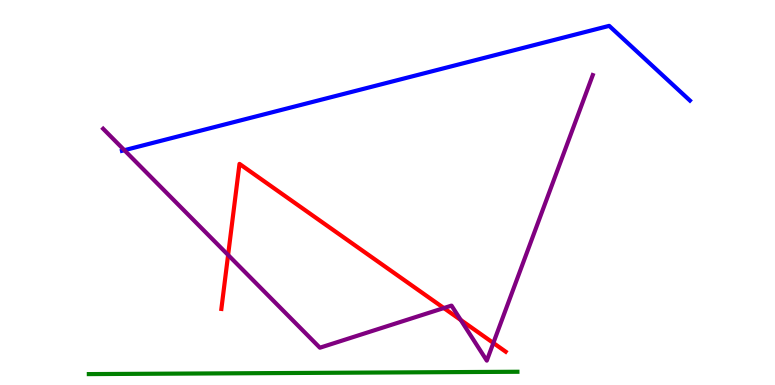[{'lines': ['blue', 'red'], 'intersections': []}, {'lines': ['green', 'red'], 'intersections': []}, {'lines': ['purple', 'red'], 'intersections': [{'x': 2.94, 'y': 3.38}, {'x': 5.73, 'y': 2.0}, {'x': 5.94, 'y': 1.69}, {'x': 6.37, 'y': 1.09}]}, {'lines': ['blue', 'green'], 'intersections': []}, {'lines': ['blue', 'purple'], 'intersections': [{'x': 1.6, 'y': 6.1}]}, {'lines': ['green', 'purple'], 'intersections': []}]